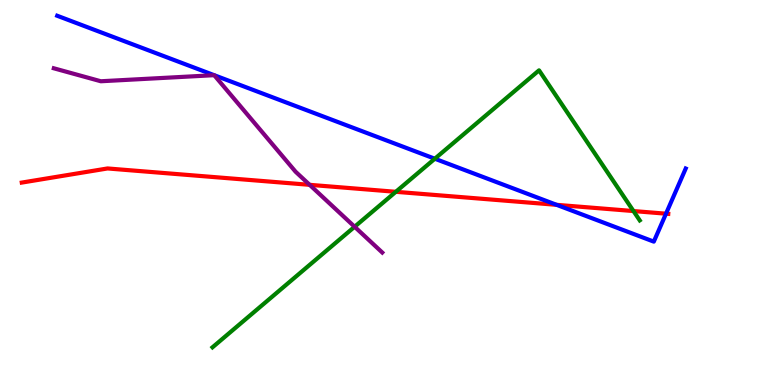[{'lines': ['blue', 'red'], 'intersections': [{'x': 7.18, 'y': 4.68}, {'x': 8.59, 'y': 4.45}]}, {'lines': ['green', 'red'], 'intersections': [{'x': 5.11, 'y': 5.02}, {'x': 8.17, 'y': 4.52}]}, {'lines': ['purple', 'red'], 'intersections': [{'x': 4.0, 'y': 5.2}]}, {'lines': ['blue', 'green'], 'intersections': [{'x': 5.61, 'y': 5.88}]}, {'lines': ['blue', 'purple'], 'intersections': [{'x': 2.76, 'y': 8.05}, {'x': 2.76, 'y': 8.05}]}, {'lines': ['green', 'purple'], 'intersections': [{'x': 4.58, 'y': 4.11}]}]